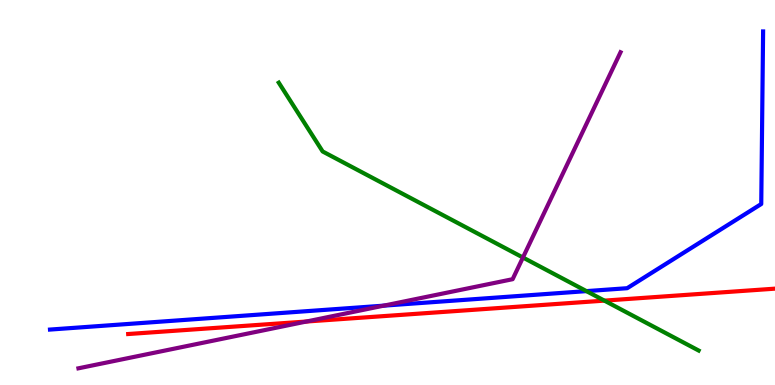[{'lines': ['blue', 'red'], 'intersections': []}, {'lines': ['green', 'red'], 'intersections': [{'x': 7.8, 'y': 2.19}]}, {'lines': ['purple', 'red'], 'intersections': [{'x': 3.95, 'y': 1.65}]}, {'lines': ['blue', 'green'], 'intersections': [{'x': 7.57, 'y': 2.44}]}, {'lines': ['blue', 'purple'], 'intersections': [{'x': 4.95, 'y': 2.06}]}, {'lines': ['green', 'purple'], 'intersections': [{'x': 6.75, 'y': 3.31}]}]